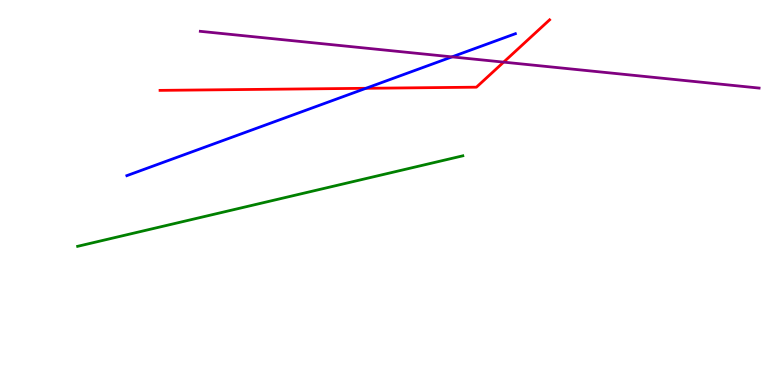[{'lines': ['blue', 'red'], 'intersections': [{'x': 4.72, 'y': 7.71}]}, {'lines': ['green', 'red'], 'intersections': []}, {'lines': ['purple', 'red'], 'intersections': [{'x': 6.5, 'y': 8.39}]}, {'lines': ['blue', 'green'], 'intersections': []}, {'lines': ['blue', 'purple'], 'intersections': [{'x': 5.83, 'y': 8.52}]}, {'lines': ['green', 'purple'], 'intersections': []}]